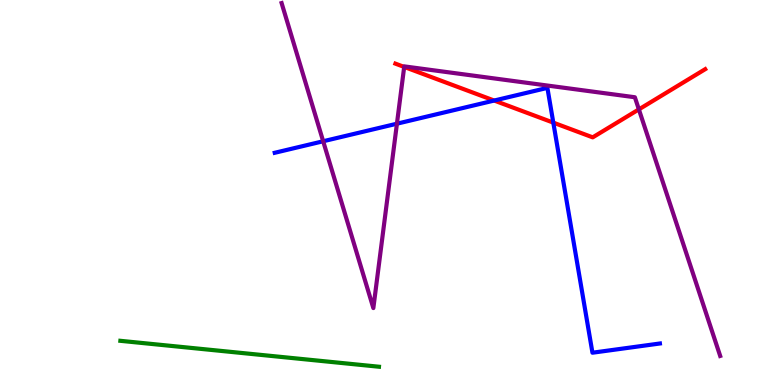[{'lines': ['blue', 'red'], 'intersections': [{'x': 6.38, 'y': 7.39}, {'x': 7.14, 'y': 6.81}]}, {'lines': ['green', 'red'], 'intersections': []}, {'lines': ['purple', 'red'], 'intersections': [{'x': 5.22, 'y': 8.26}, {'x': 8.24, 'y': 7.16}]}, {'lines': ['blue', 'green'], 'intersections': []}, {'lines': ['blue', 'purple'], 'intersections': [{'x': 4.17, 'y': 6.33}, {'x': 5.12, 'y': 6.79}]}, {'lines': ['green', 'purple'], 'intersections': []}]